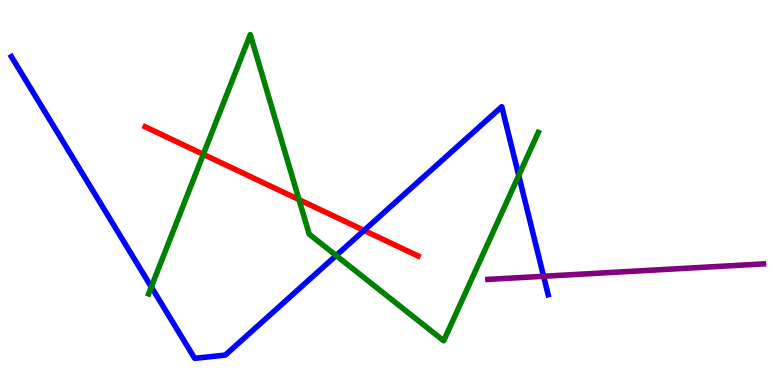[{'lines': ['blue', 'red'], 'intersections': [{'x': 4.7, 'y': 4.02}]}, {'lines': ['green', 'red'], 'intersections': [{'x': 2.62, 'y': 5.99}, {'x': 3.86, 'y': 4.81}]}, {'lines': ['purple', 'red'], 'intersections': []}, {'lines': ['blue', 'green'], 'intersections': [{'x': 1.95, 'y': 2.55}, {'x': 4.34, 'y': 3.36}, {'x': 6.69, 'y': 5.44}]}, {'lines': ['blue', 'purple'], 'intersections': [{'x': 7.01, 'y': 2.82}]}, {'lines': ['green', 'purple'], 'intersections': []}]